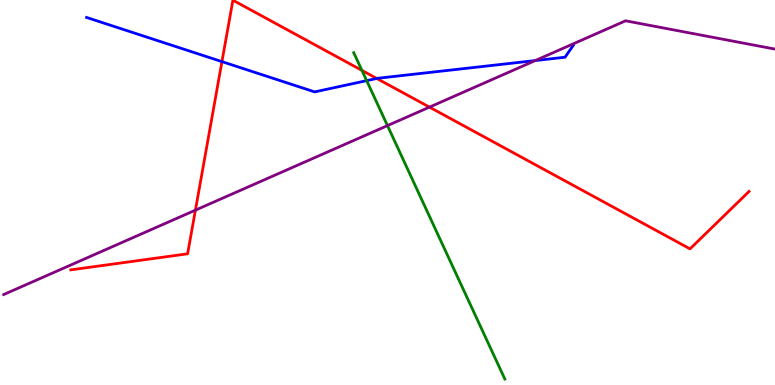[{'lines': ['blue', 'red'], 'intersections': [{'x': 2.86, 'y': 8.4}, {'x': 4.86, 'y': 7.96}]}, {'lines': ['green', 'red'], 'intersections': [{'x': 4.67, 'y': 8.17}]}, {'lines': ['purple', 'red'], 'intersections': [{'x': 2.52, 'y': 4.54}, {'x': 5.54, 'y': 7.22}]}, {'lines': ['blue', 'green'], 'intersections': [{'x': 4.73, 'y': 7.91}]}, {'lines': ['blue', 'purple'], 'intersections': [{'x': 6.91, 'y': 8.43}]}, {'lines': ['green', 'purple'], 'intersections': [{'x': 5.0, 'y': 6.74}]}]